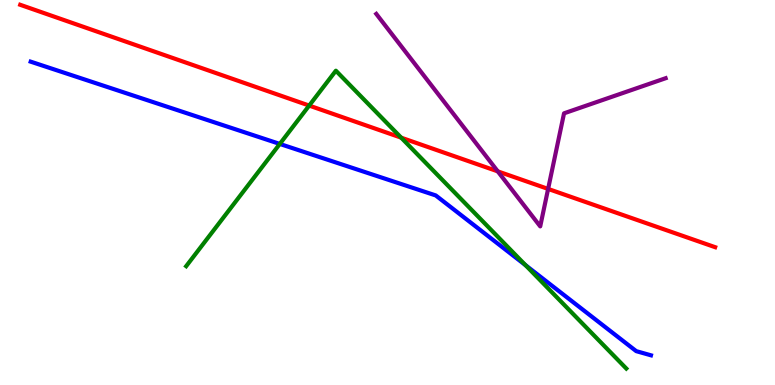[{'lines': ['blue', 'red'], 'intersections': []}, {'lines': ['green', 'red'], 'intersections': [{'x': 3.99, 'y': 7.26}, {'x': 5.18, 'y': 6.42}]}, {'lines': ['purple', 'red'], 'intersections': [{'x': 6.42, 'y': 5.55}, {'x': 7.07, 'y': 5.09}]}, {'lines': ['blue', 'green'], 'intersections': [{'x': 3.61, 'y': 6.26}, {'x': 6.78, 'y': 3.11}]}, {'lines': ['blue', 'purple'], 'intersections': []}, {'lines': ['green', 'purple'], 'intersections': []}]